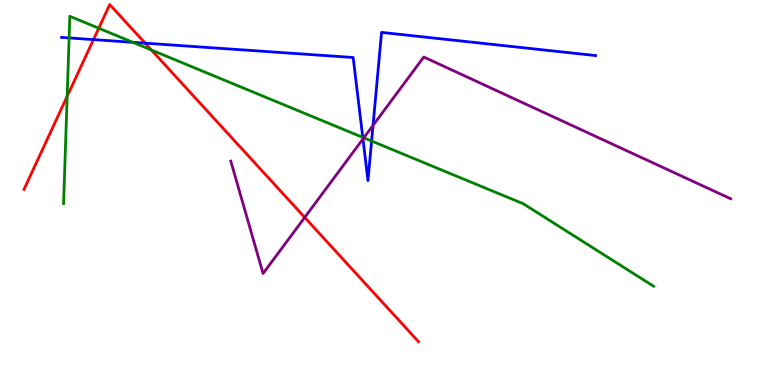[{'lines': ['blue', 'red'], 'intersections': [{'x': 1.21, 'y': 8.97}, {'x': 1.87, 'y': 8.88}]}, {'lines': ['green', 'red'], 'intersections': [{'x': 0.867, 'y': 7.5}, {'x': 1.27, 'y': 9.27}, {'x': 1.95, 'y': 8.7}]}, {'lines': ['purple', 'red'], 'intersections': [{'x': 3.93, 'y': 4.35}]}, {'lines': ['blue', 'green'], 'intersections': [{'x': 0.892, 'y': 9.01}, {'x': 1.71, 'y': 8.9}, {'x': 4.68, 'y': 6.43}, {'x': 4.79, 'y': 6.34}]}, {'lines': ['blue', 'purple'], 'intersections': [{'x': 4.68, 'y': 6.39}, {'x': 4.81, 'y': 6.74}]}, {'lines': ['green', 'purple'], 'intersections': [{'x': 4.69, 'y': 6.42}]}]